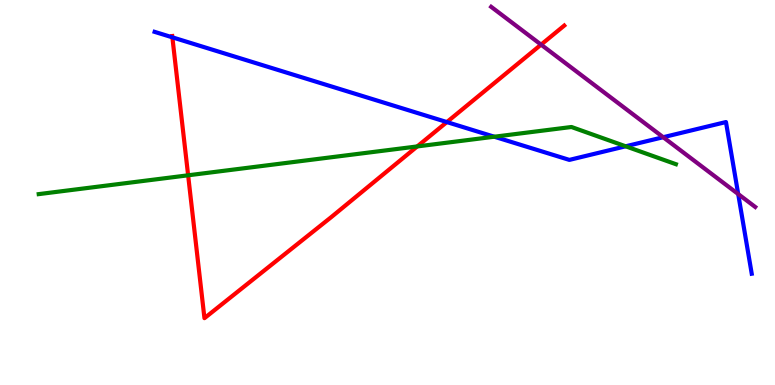[{'lines': ['blue', 'red'], 'intersections': [{'x': 2.22, 'y': 9.03}, {'x': 5.77, 'y': 6.83}]}, {'lines': ['green', 'red'], 'intersections': [{'x': 2.43, 'y': 5.45}, {'x': 5.38, 'y': 6.2}]}, {'lines': ['purple', 'red'], 'intersections': [{'x': 6.98, 'y': 8.84}]}, {'lines': ['blue', 'green'], 'intersections': [{'x': 6.38, 'y': 6.45}, {'x': 8.07, 'y': 6.2}]}, {'lines': ['blue', 'purple'], 'intersections': [{'x': 8.56, 'y': 6.44}, {'x': 9.53, 'y': 4.96}]}, {'lines': ['green', 'purple'], 'intersections': []}]